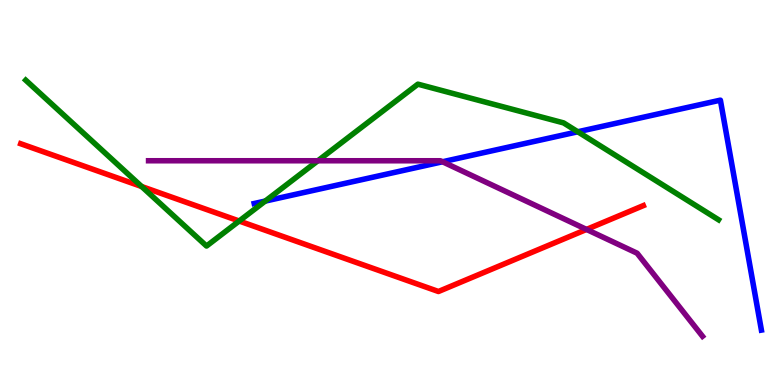[{'lines': ['blue', 'red'], 'intersections': []}, {'lines': ['green', 'red'], 'intersections': [{'x': 1.83, 'y': 5.16}, {'x': 3.09, 'y': 4.26}]}, {'lines': ['purple', 'red'], 'intersections': [{'x': 7.57, 'y': 4.04}]}, {'lines': ['blue', 'green'], 'intersections': [{'x': 3.42, 'y': 4.78}, {'x': 7.46, 'y': 6.58}]}, {'lines': ['blue', 'purple'], 'intersections': [{'x': 5.71, 'y': 5.8}]}, {'lines': ['green', 'purple'], 'intersections': [{'x': 4.1, 'y': 5.82}]}]